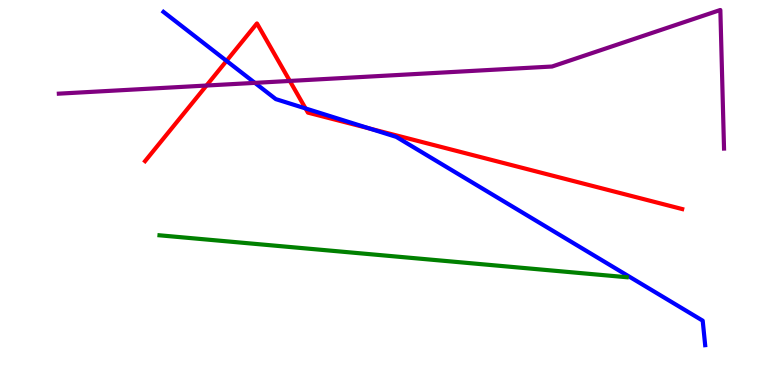[{'lines': ['blue', 'red'], 'intersections': [{'x': 2.92, 'y': 8.42}, {'x': 3.94, 'y': 7.18}, {'x': 4.77, 'y': 6.66}]}, {'lines': ['green', 'red'], 'intersections': []}, {'lines': ['purple', 'red'], 'intersections': [{'x': 2.66, 'y': 7.78}, {'x': 3.74, 'y': 7.9}]}, {'lines': ['blue', 'green'], 'intersections': []}, {'lines': ['blue', 'purple'], 'intersections': [{'x': 3.29, 'y': 7.85}]}, {'lines': ['green', 'purple'], 'intersections': []}]